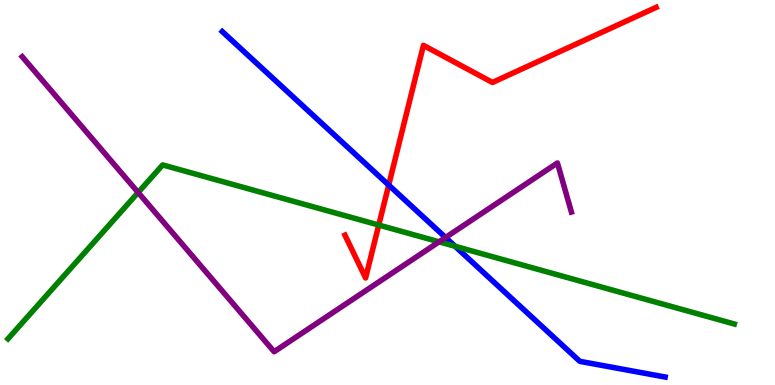[{'lines': ['blue', 'red'], 'intersections': [{'x': 5.02, 'y': 5.19}]}, {'lines': ['green', 'red'], 'intersections': [{'x': 4.89, 'y': 4.15}]}, {'lines': ['purple', 'red'], 'intersections': []}, {'lines': ['blue', 'green'], 'intersections': [{'x': 5.87, 'y': 3.6}]}, {'lines': ['blue', 'purple'], 'intersections': [{'x': 5.75, 'y': 3.83}]}, {'lines': ['green', 'purple'], 'intersections': [{'x': 1.78, 'y': 5.0}, {'x': 5.67, 'y': 3.72}]}]